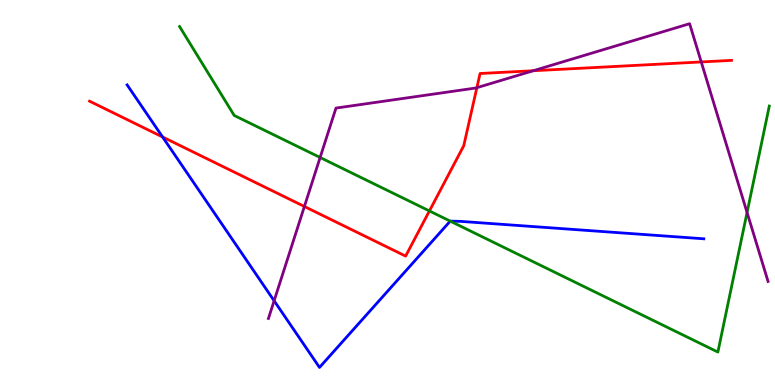[{'lines': ['blue', 'red'], 'intersections': [{'x': 2.1, 'y': 6.44}]}, {'lines': ['green', 'red'], 'intersections': [{'x': 5.54, 'y': 4.52}]}, {'lines': ['purple', 'red'], 'intersections': [{'x': 3.93, 'y': 4.64}, {'x': 6.15, 'y': 7.72}, {'x': 6.88, 'y': 8.16}, {'x': 9.05, 'y': 8.39}]}, {'lines': ['blue', 'green'], 'intersections': [{'x': 5.81, 'y': 4.26}]}, {'lines': ['blue', 'purple'], 'intersections': [{'x': 3.54, 'y': 2.19}]}, {'lines': ['green', 'purple'], 'intersections': [{'x': 4.13, 'y': 5.91}, {'x': 9.64, 'y': 4.48}]}]